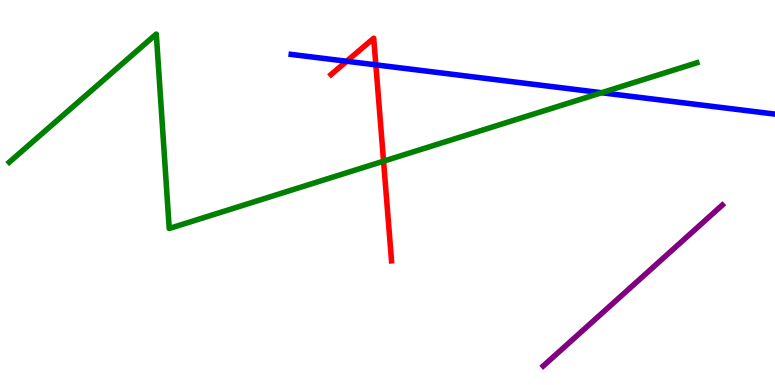[{'lines': ['blue', 'red'], 'intersections': [{'x': 4.47, 'y': 8.41}, {'x': 4.85, 'y': 8.32}]}, {'lines': ['green', 'red'], 'intersections': [{'x': 4.95, 'y': 5.81}]}, {'lines': ['purple', 'red'], 'intersections': []}, {'lines': ['blue', 'green'], 'intersections': [{'x': 7.76, 'y': 7.59}]}, {'lines': ['blue', 'purple'], 'intersections': []}, {'lines': ['green', 'purple'], 'intersections': []}]